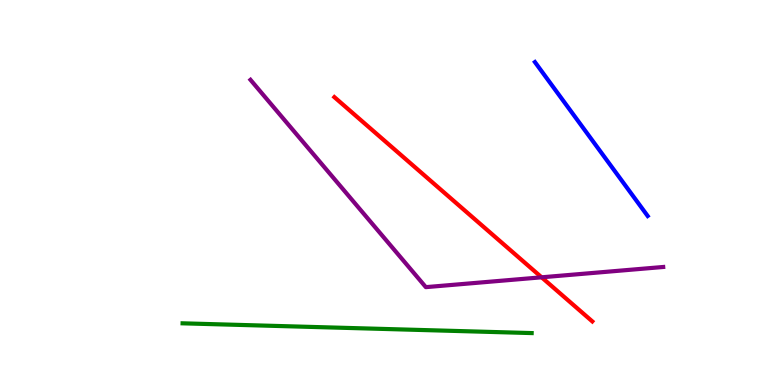[{'lines': ['blue', 'red'], 'intersections': []}, {'lines': ['green', 'red'], 'intersections': []}, {'lines': ['purple', 'red'], 'intersections': [{'x': 6.99, 'y': 2.8}]}, {'lines': ['blue', 'green'], 'intersections': []}, {'lines': ['blue', 'purple'], 'intersections': []}, {'lines': ['green', 'purple'], 'intersections': []}]